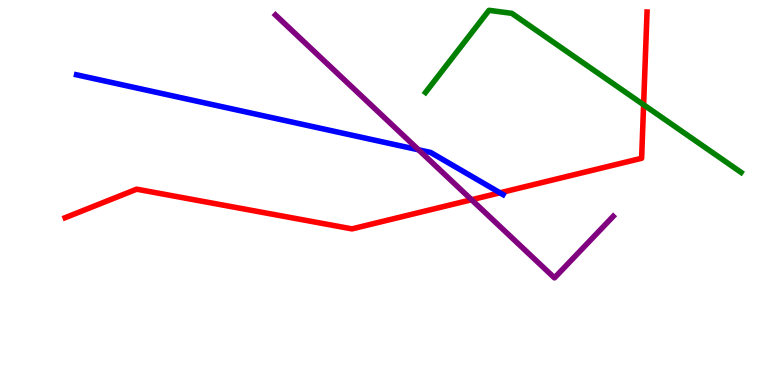[{'lines': ['blue', 'red'], 'intersections': [{'x': 6.45, 'y': 4.99}]}, {'lines': ['green', 'red'], 'intersections': [{'x': 8.3, 'y': 7.28}]}, {'lines': ['purple', 'red'], 'intersections': [{'x': 6.08, 'y': 4.81}]}, {'lines': ['blue', 'green'], 'intersections': []}, {'lines': ['blue', 'purple'], 'intersections': [{'x': 5.4, 'y': 6.11}]}, {'lines': ['green', 'purple'], 'intersections': []}]